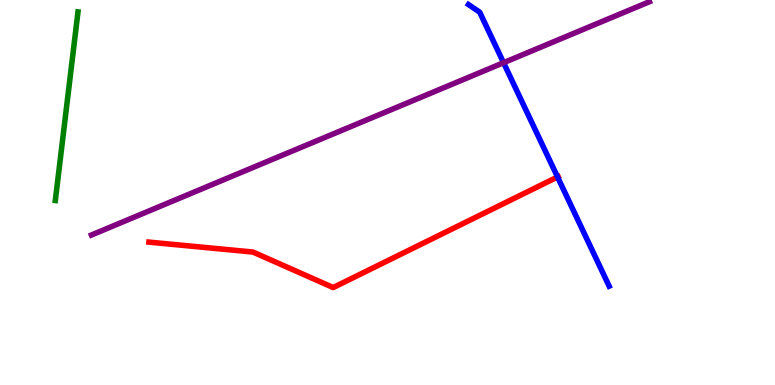[{'lines': ['blue', 'red'], 'intersections': [{'x': 7.19, 'y': 5.4}]}, {'lines': ['green', 'red'], 'intersections': []}, {'lines': ['purple', 'red'], 'intersections': []}, {'lines': ['blue', 'green'], 'intersections': []}, {'lines': ['blue', 'purple'], 'intersections': [{'x': 6.5, 'y': 8.37}]}, {'lines': ['green', 'purple'], 'intersections': []}]